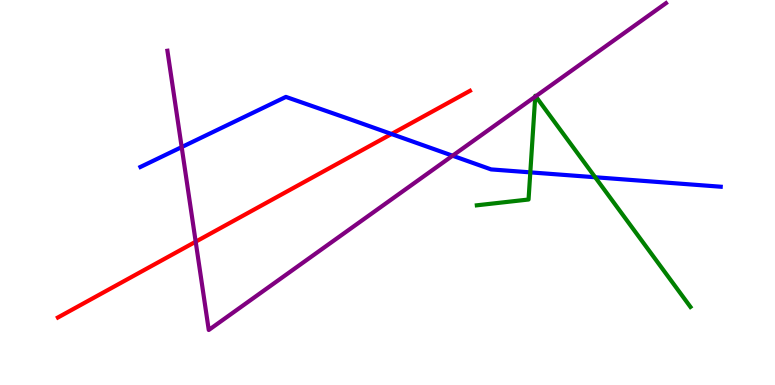[{'lines': ['blue', 'red'], 'intersections': [{'x': 5.05, 'y': 6.52}]}, {'lines': ['green', 'red'], 'intersections': []}, {'lines': ['purple', 'red'], 'intersections': [{'x': 2.52, 'y': 3.72}]}, {'lines': ['blue', 'green'], 'intersections': [{'x': 6.84, 'y': 5.52}, {'x': 7.68, 'y': 5.4}]}, {'lines': ['blue', 'purple'], 'intersections': [{'x': 2.34, 'y': 6.18}, {'x': 5.84, 'y': 5.96}]}, {'lines': ['green', 'purple'], 'intersections': [{'x': 6.91, 'y': 7.49}, {'x': 6.91, 'y': 7.5}]}]